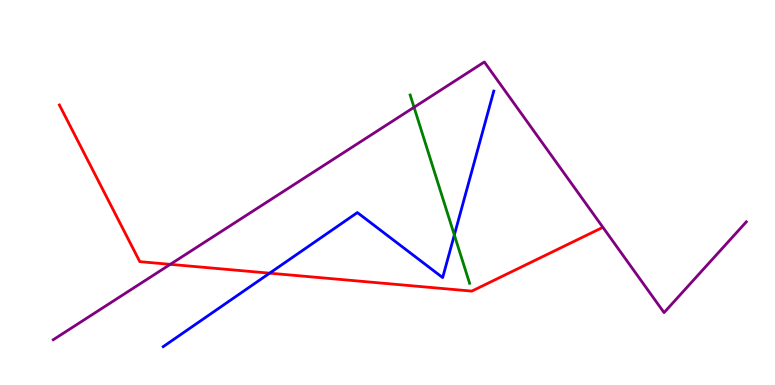[{'lines': ['blue', 'red'], 'intersections': [{'x': 3.48, 'y': 2.9}]}, {'lines': ['green', 'red'], 'intersections': []}, {'lines': ['purple', 'red'], 'intersections': [{'x': 2.2, 'y': 3.13}]}, {'lines': ['blue', 'green'], 'intersections': [{'x': 5.86, 'y': 3.9}]}, {'lines': ['blue', 'purple'], 'intersections': []}, {'lines': ['green', 'purple'], 'intersections': [{'x': 5.34, 'y': 7.21}]}]